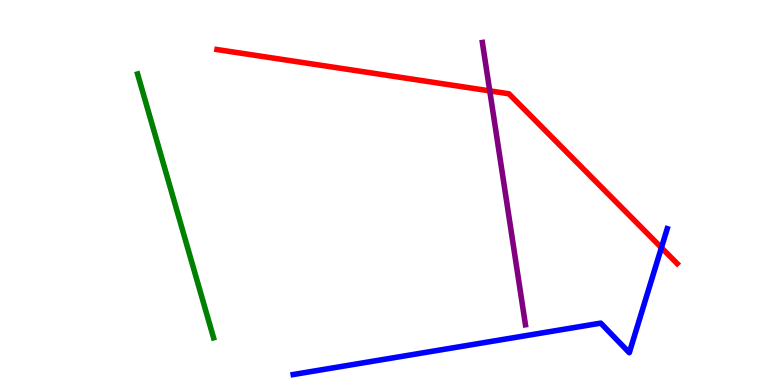[{'lines': ['blue', 'red'], 'intersections': [{'x': 8.53, 'y': 3.57}]}, {'lines': ['green', 'red'], 'intersections': []}, {'lines': ['purple', 'red'], 'intersections': [{'x': 6.32, 'y': 7.64}]}, {'lines': ['blue', 'green'], 'intersections': []}, {'lines': ['blue', 'purple'], 'intersections': []}, {'lines': ['green', 'purple'], 'intersections': []}]